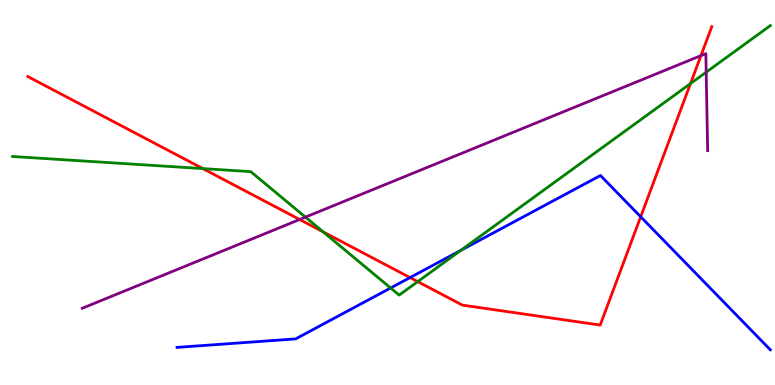[{'lines': ['blue', 'red'], 'intersections': [{'x': 5.29, 'y': 2.79}, {'x': 8.27, 'y': 4.37}]}, {'lines': ['green', 'red'], 'intersections': [{'x': 2.62, 'y': 5.62}, {'x': 4.17, 'y': 3.98}, {'x': 5.39, 'y': 2.69}, {'x': 8.91, 'y': 7.83}]}, {'lines': ['purple', 'red'], 'intersections': [{'x': 3.87, 'y': 4.3}, {'x': 9.04, 'y': 8.56}]}, {'lines': ['blue', 'green'], 'intersections': [{'x': 5.04, 'y': 2.52}, {'x': 5.95, 'y': 3.5}]}, {'lines': ['blue', 'purple'], 'intersections': []}, {'lines': ['green', 'purple'], 'intersections': [{'x': 3.94, 'y': 4.36}, {'x': 9.11, 'y': 8.13}]}]